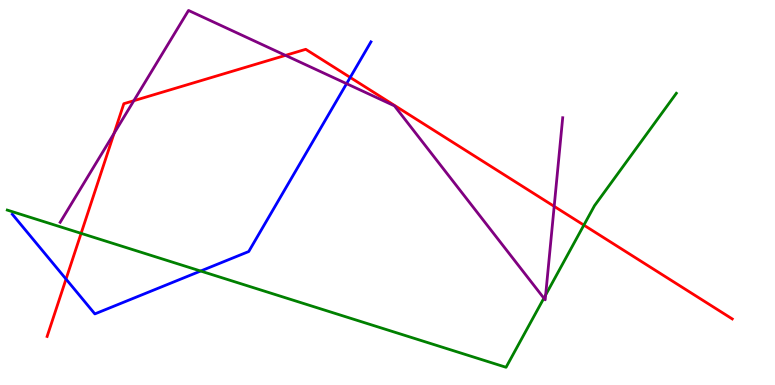[{'lines': ['blue', 'red'], 'intersections': [{'x': 0.852, 'y': 2.75}, {'x': 4.52, 'y': 7.99}]}, {'lines': ['green', 'red'], 'intersections': [{'x': 1.05, 'y': 3.94}, {'x': 7.53, 'y': 4.15}]}, {'lines': ['purple', 'red'], 'intersections': [{'x': 1.47, 'y': 6.54}, {'x': 1.73, 'y': 7.38}, {'x': 3.68, 'y': 8.56}, {'x': 7.15, 'y': 4.64}]}, {'lines': ['blue', 'green'], 'intersections': [{'x': 2.59, 'y': 2.96}]}, {'lines': ['blue', 'purple'], 'intersections': [{'x': 4.47, 'y': 7.83}]}, {'lines': ['green', 'purple'], 'intersections': [{'x': 7.02, 'y': 2.25}, {'x': 7.04, 'y': 2.34}]}]